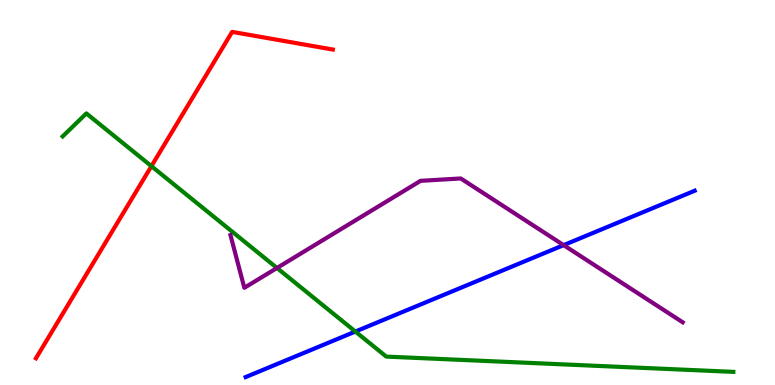[{'lines': ['blue', 'red'], 'intersections': []}, {'lines': ['green', 'red'], 'intersections': [{'x': 1.95, 'y': 5.68}]}, {'lines': ['purple', 'red'], 'intersections': []}, {'lines': ['blue', 'green'], 'intersections': [{'x': 4.59, 'y': 1.39}]}, {'lines': ['blue', 'purple'], 'intersections': [{'x': 7.27, 'y': 3.63}]}, {'lines': ['green', 'purple'], 'intersections': [{'x': 3.57, 'y': 3.04}]}]